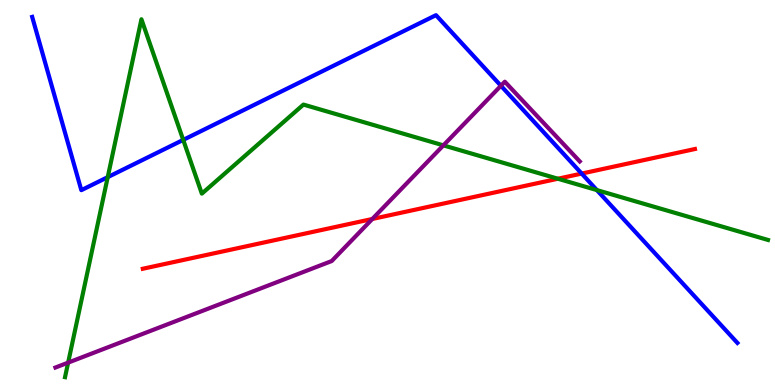[{'lines': ['blue', 'red'], 'intersections': [{'x': 7.51, 'y': 5.49}]}, {'lines': ['green', 'red'], 'intersections': [{'x': 7.2, 'y': 5.36}]}, {'lines': ['purple', 'red'], 'intersections': [{'x': 4.8, 'y': 4.31}]}, {'lines': ['blue', 'green'], 'intersections': [{'x': 1.39, 'y': 5.4}, {'x': 2.36, 'y': 6.37}, {'x': 7.7, 'y': 5.06}]}, {'lines': ['blue', 'purple'], 'intersections': [{'x': 6.46, 'y': 7.77}]}, {'lines': ['green', 'purple'], 'intersections': [{'x': 0.879, 'y': 0.581}, {'x': 5.72, 'y': 6.22}]}]